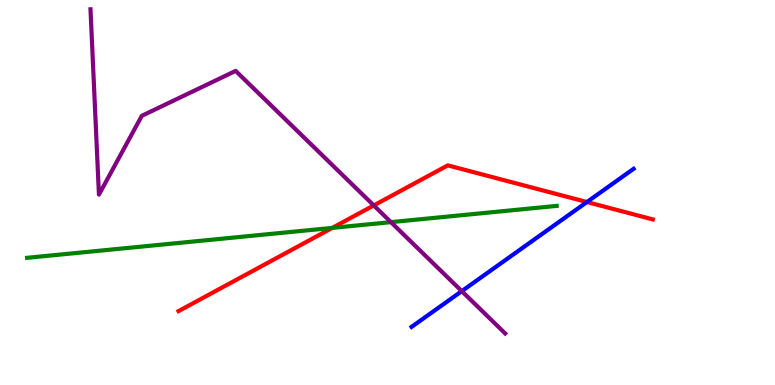[{'lines': ['blue', 'red'], 'intersections': [{'x': 7.57, 'y': 4.75}]}, {'lines': ['green', 'red'], 'intersections': [{'x': 4.29, 'y': 4.08}]}, {'lines': ['purple', 'red'], 'intersections': [{'x': 4.82, 'y': 4.66}]}, {'lines': ['blue', 'green'], 'intersections': []}, {'lines': ['blue', 'purple'], 'intersections': [{'x': 5.96, 'y': 2.44}]}, {'lines': ['green', 'purple'], 'intersections': [{'x': 5.04, 'y': 4.23}]}]